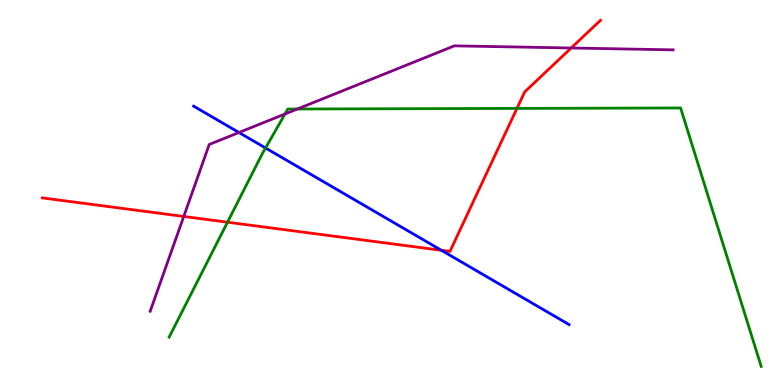[{'lines': ['blue', 'red'], 'intersections': [{'x': 5.7, 'y': 3.5}]}, {'lines': ['green', 'red'], 'intersections': [{'x': 2.94, 'y': 4.23}, {'x': 6.67, 'y': 7.18}]}, {'lines': ['purple', 'red'], 'intersections': [{'x': 2.37, 'y': 4.38}, {'x': 7.37, 'y': 8.75}]}, {'lines': ['blue', 'green'], 'intersections': [{'x': 3.43, 'y': 6.16}]}, {'lines': ['blue', 'purple'], 'intersections': [{'x': 3.08, 'y': 6.56}]}, {'lines': ['green', 'purple'], 'intersections': [{'x': 3.68, 'y': 7.04}, {'x': 3.84, 'y': 7.17}]}]